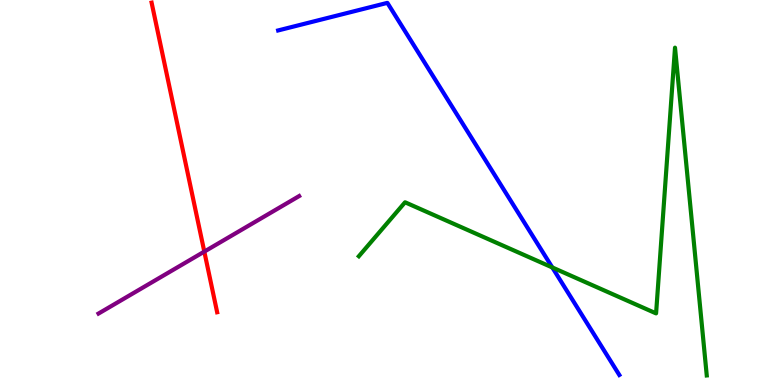[{'lines': ['blue', 'red'], 'intersections': []}, {'lines': ['green', 'red'], 'intersections': []}, {'lines': ['purple', 'red'], 'intersections': [{'x': 2.64, 'y': 3.46}]}, {'lines': ['blue', 'green'], 'intersections': [{'x': 7.13, 'y': 3.05}]}, {'lines': ['blue', 'purple'], 'intersections': []}, {'lines': ['green', 'purple'], 'intersections': []}]